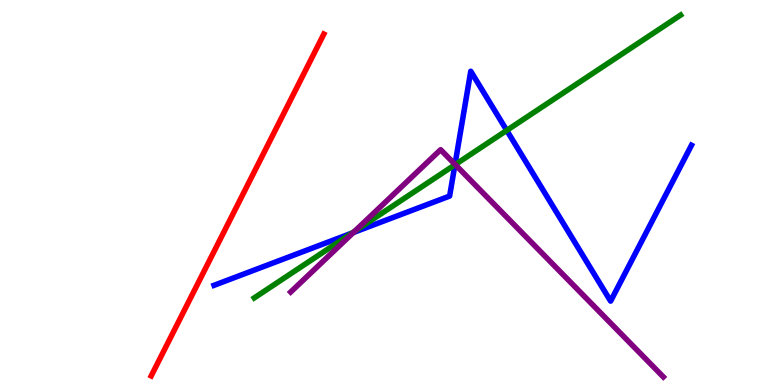[{'lines': ['blue', 'red'], 'intersections': []}, {'lines': ['green', 'red'], 'intersections': []}, {'lines': ['purple', 'red'], 'intersections': []}, {'lines': ['blue', 'green'], 'intersections': [{'x': 4.54, 'y': 3.95}, {'x': 5.87, 'y': 5.72}, {'x': 6.54, 'y': 6.61}]}, {'lines': ['blue', 'purple'], 'intersections': [{'x': 4.56, 'y': 3.96}, {'x': 5.87, 'y': 5.73}]}, {'lines': ['green', 'purple'], 'intersections': [{'x': 4.58, 'y': 3.99}, {'x': 5.87, 'y': 5.72}]}]